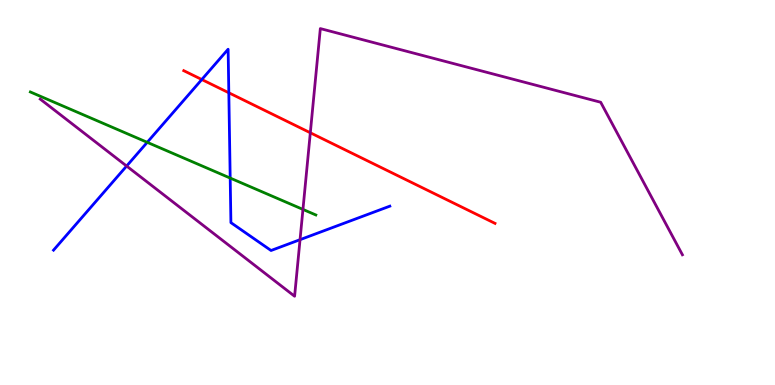[{'lines': ['blue', 'red'], 'intersections': [{'x': 2.6, 'y': 7.93}, {'x': 2.95, 'y': 7.59}]}, {'lines': ['green', 'red'], 'intersections': []}, {'lines': ['purple', 'red'], 'intersections': [{'x': 4.0, 'y': 6.55}]}, {'lines': ['blue', 'green'], 'intersections': [{'x': 1.9, 'y': 6.3}, {'x': 2.97, 'y': 5.37}]}, {'lines': ['blue', 'purple'], 'intersections': [{'x': 1.63, 'y': 5.69}, {'x': 3.87, 'y': 3.77}]}, {'lines': ['green', 'purple'], 'intersections': [{'x': 3.91, 'y': 4.56}]}]